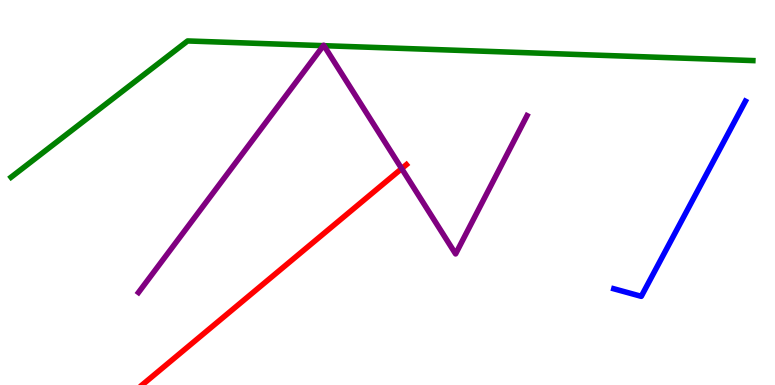[{'lines': ['blue', 'red'], 'intersections': []}, {'lines': ['green', 'red'], 'intersections': []}, {'lines': ['purple', 'red'], 'intersections': [{'x': 5.18, 'y': 5.62}]}, {'lines': ['blue', 'green'], 'intersections': []}, {'lines': ['blue', 'purple'], 'intersections': []}, {'lines': ['green', 'purple'], 'intersections': [{'x': 4.17, 'y': 8.81}, {'x': 4.18, 'y': 8.81}]}]